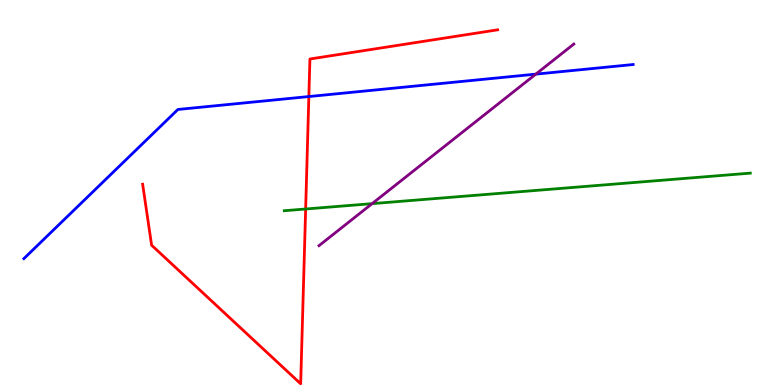[{'lines': ['blue', 'red'], 'intersections': [{'x': 3.99, 'y': 7.49}]}, {'lines': ['green', 'red'], 'intersections': [{'x': 3.94, 'y': 4.57}]}, {'lines': ['purple', 'red'], 'intersections': []}, {'lines': ['blue', 'green'], 'intersections': []}, {'lines': ['blue', 'purple'], 'intersections': [{'x': 6.91, 'y': 8.07}]}, {'lines': ['green', 'purple'], 'intersections': [{'x': 4.8, 'y': 4.71}]}]